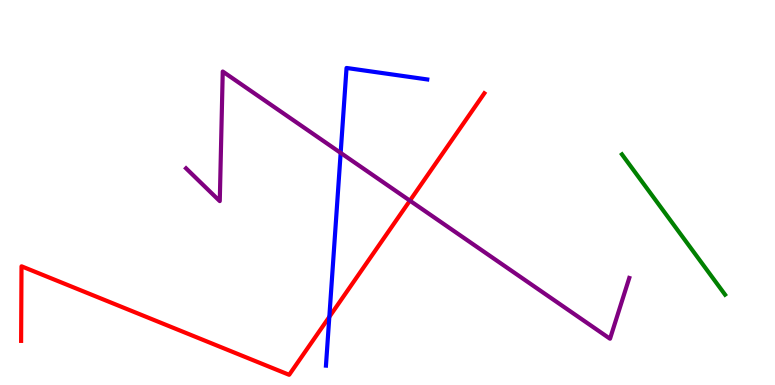[{'lines': ['blue', 'red'], 'intersections': [{'x': 4.25, 'y': 1.77}]}, {'lines': ['green', 'red'], 'intersections': []}, {'lines': ['purple', 'red'], 'intersections': [{'x': 5.29, 'y': 4.79}]}, {'lines': ['blue', 'green'], 'intersections': []}, {'lines': ['blue', 'purple'], 'intersections': [{'x': 4.4, 'y': 6.03}]}, {'lines': ['green', 'purple'], 'intersections': []}]